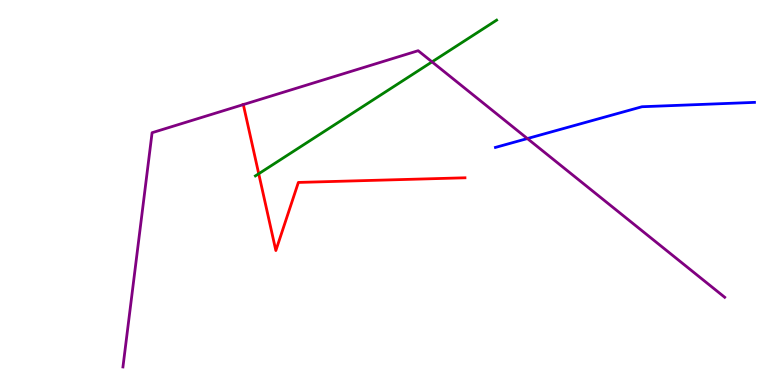[{'lines': ['blue', 'red'], 'intersections': []}, {'lines': ['green', 'red'], 'intersections': [{'x': 3.34, 'y': 5.49}]}, {'lines': ['purple', 'red'], 'intersections': [{'x': 3.14, 'y': 7.28}]}, {'lines': ['blue', 'green'], 'intersections': []}, {'lines': ['blue', 'purple'], 'intersections': [{'x': 6.8, 'y': 6.4}]}, {'lines': ['green', 'purple'], 'intersections': [{'x': 5.57, 'y': 8.39}]}]